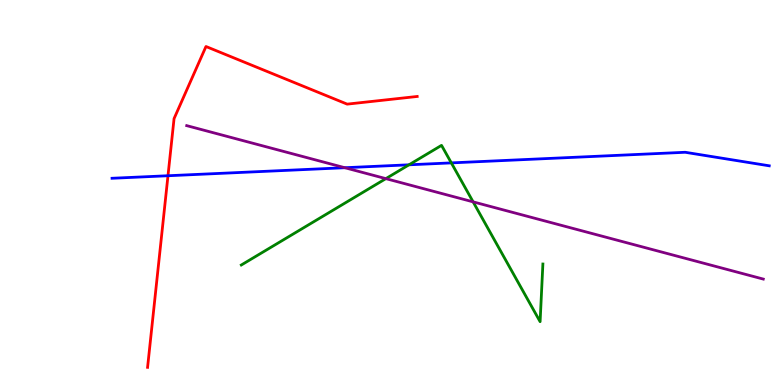[{'lines': ['blue', 'red'], 'intersections': [{'x': 2.17, 'y': 5.44}]}, {'lines': ['green', 'red'], 'intersections': []}, {'lines': ['purple', 'red'], 'intersections': []}, {'lines': ['blue', 'green'], 'intersections': [{'x': 5.28, 'y': 5.72}, {'x': 5.82, 'y': 5.77}]}, {'lines': ['blue', 'purple'], 'intersections': [{'x': 4.45, 'y': 5.64}]}, {'lines': ['green', 'purple'], 'intersections': [{'x': 4.98, 'y': 5.36}, {'x': 6.1, 'y': 4.76}]}]